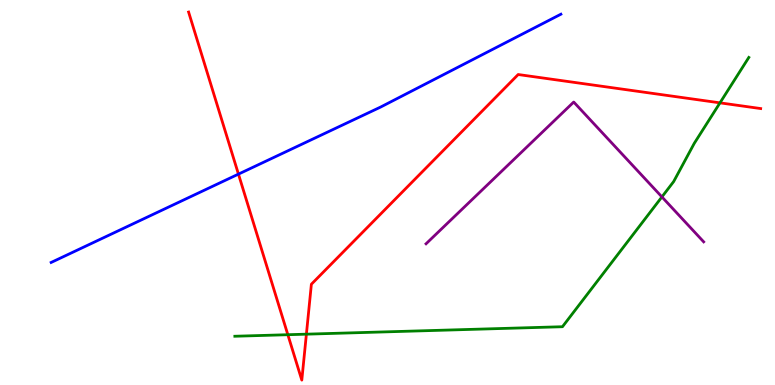[{'lines': ['blue', 'red'], 'intersections': [{'x': 3.08, 'y': 5.48}]}, {'lines': ['green', 'red'], 'intersections': [{'x': 3.71, 'y': 1.31}, {'x': 3.95, 'y': 1.32}, {'x': 9.29, 'y': 7.33}]}, {'lines': ['purple', 'red'], 'intersections': []}, {'lines': ['blue', 'green'], 'intersections': []}, {'lines': ['blue', 'purple'], 'intersections': []}, {'lines': ['green', 'purple'], 'intersections': [{'x': 8.54, 'y': 4.89}]}]